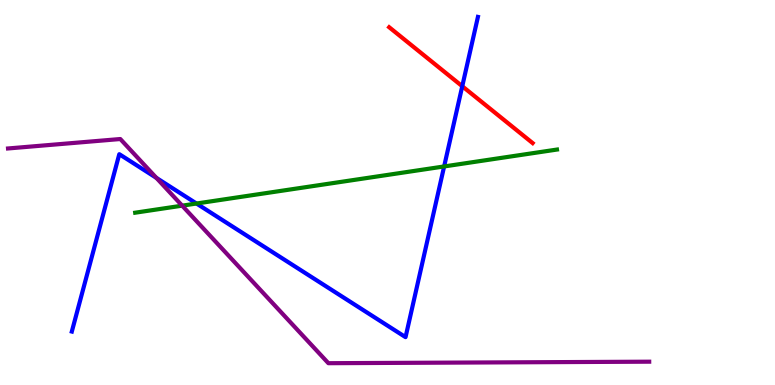[{'lines': ['blue', 'red'], 'intersections': [{'x': 5.96, 'y': 7.76}]}, {'lines': ['green', 'red'], 'intersections': []}, {'lines': ['purple', 'red'], 'intersections': []}, {'lines': ['blue', 'green'], 'intersections': [{'x': 2.54, 'y': 4.71}, {'x': 5.73, 'y': 5.68}]}, {'lines': ['blue', 'purple'], 'intersections': [{'x': 2.02, 'y': 5.38}]}, {'lines': ['green', 'purple'], 'intersections': [{'x': 2.35, 'y': 4.66}]}]